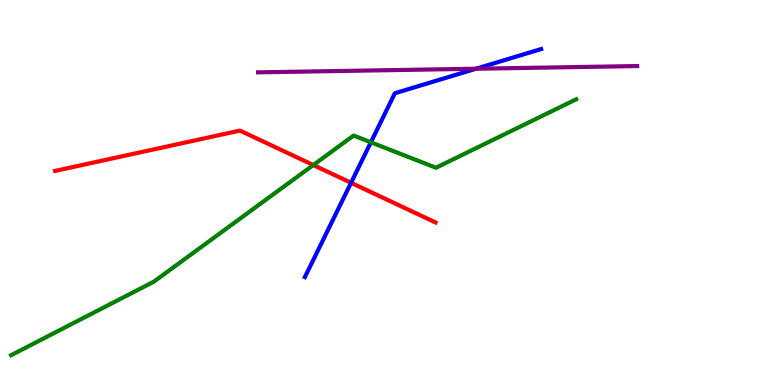[{'lines': ['blue', 'red'], 'intersections': [{'x': 4.53, 'y': 5.25}]}, {'lines': ['green', 'red'], 'intersections': [{'x': 4.04, 'y': 5.71}]}, {'lines': ['purple', 'red'], 'intersections': []}, {'lines': ['blue', 'green'], 'intersections': [{'x': 4.79, 'y': 6.3}]}, {'lines': ['blue', 'purple'], 'intersections': [{'x': 6.14, 'y': 8.21}]}, {'lines': ['green', 'purple'], 'intersections': []}]